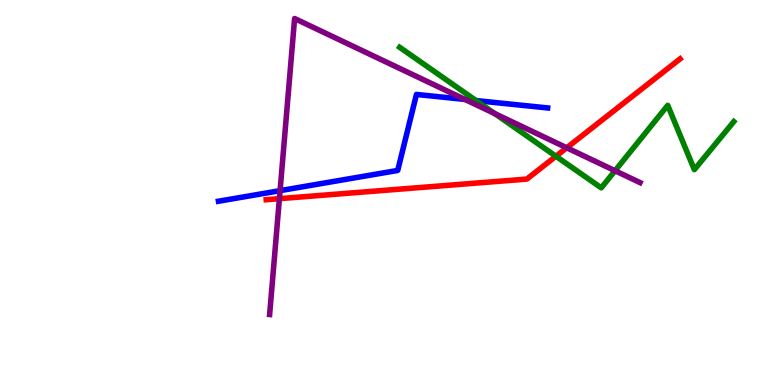[{'lines': ['blue', 'red'], 'intersections': []}, {'lines': ['green', 'red'], 'intersections': [{'x': 7.17, 'y': 5.94}]}, {'lines': ['purple', 'red'], 'intersections': [{'x': 3.61, 'y': 4.84}, {'x': 7.31, 'y': 6.16}]}, {'lines': ['blue', 'green'], 'intersections': [{'x': 6.14, 'y': 7.39}]}, {'lines': ['blue', 'purple'], 'intersections': [{'x': 3.61, 'y': 5.05}, {'x': 6.0, 'y': 7.42}]}, {'lines': ['green', 'purple'], 'intersections': [{'x': 6.38, 'y': 7.05}, {'x': 7.94, 'y': 5.57}]}]